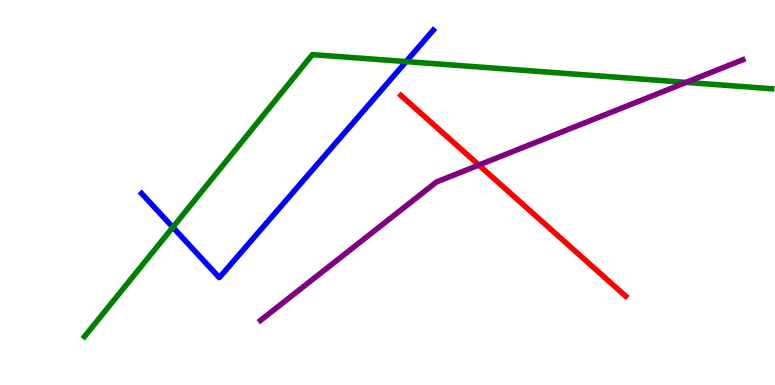[{'lines': ['blue', 'red'], 'intersections': []}, {'lines': ['green', 'red'], 'intersections': []}, {'lines': ['purple', 'red'], 'intersections': [{'x': 6.18, 'y': 5.71}]}, {'lines': ['blue', 'green'], 'intersections': [{'x': 2.23, 'y': 4.1}, {'x': 5.24, 'y': 8.4}]}, {'lines': ['blue', 'purple'], 'intersections': []}, {'lines': ['green', 'purple'], 'intersections': [{'x': 8.85, 'y': 7.86}]}]